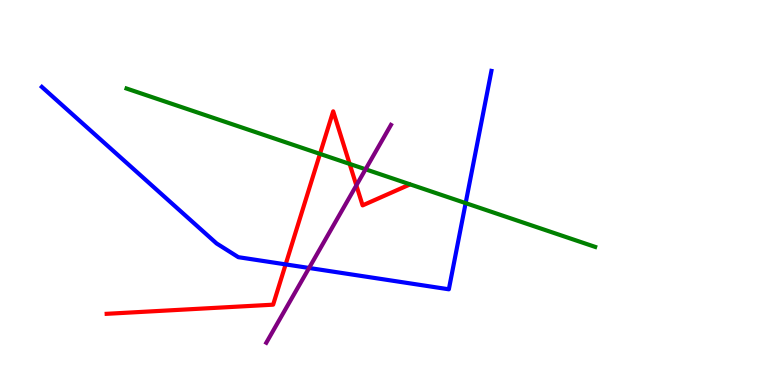[{'lines': ['blue', 'red'], 'intersections': [{'x': 3.69, 'y': 3.13}]}, {'lines': ['green', 'red'], 'intersections': [{'x': 4.13, 'y': 6.0}, {'x': 4.51, 'y': 5.74}]}, {'lines': ['purple', 'red'], 'intersections': [{'x': 4.6, 'y': 5.18}]}, {'lines': ['blue', 'green'], 'intersections': [{'x': 6.01, 'y': 4.72}]}, {'lines': ['blue', 'purple'], 'intersections': [{'x': 3.99, 'y': 3.04}]}, {'lines': ['green', 'purple'], 'intersections': [{'x': 4.72, 'y': 5.6}]}]